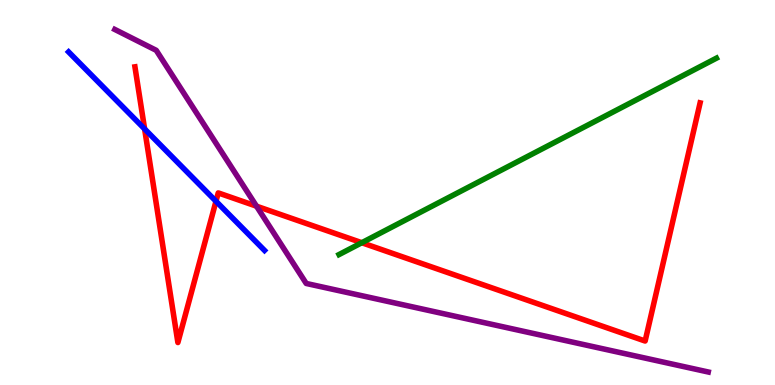[{'lines': ['blue', 'red'], 'intersections': [{'x': 1.87, 'y': 6.65}, {'x': 2.79, 'y': 4.77}]}, {'lines': ['green', 'red'], 'intersections': [{'x': 4.67, 'y': 3.7}]}, {'lines': ['purple', 'red'], 'intersections': [{'x': 3.31, 'y': 4.64}]}, {'lines': ['blue', 'green'], 'intersections': []}, {'lines': ['blue', 'purple'], 'intersections': []}, {'lines': ['green', 'purple'], 'intersections': []}]